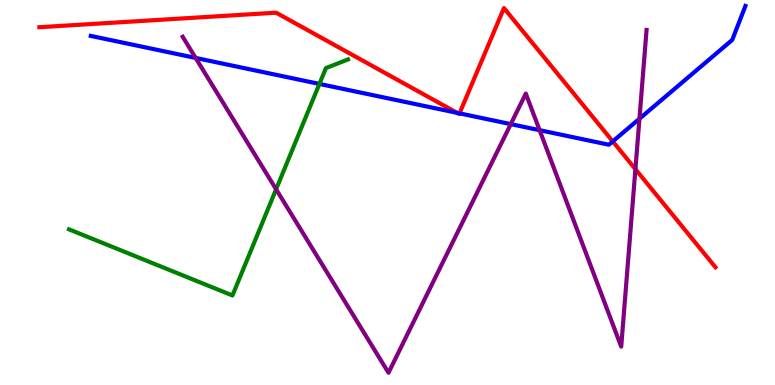[{'lines': ['blue', 'red'], 'intersections': [{'x': 5.9, 'y': 7.07}, {'x': 5.93, 'y': 7.06}, {'x': 7.91, 'y': 6.33}]}, {'lines': ['green', 'red'], 'intersections': []}, {'lines': ['purple', 'red'], 'intersections': [{'x': 8.2, 'y': 5.61}]}, {'lines': ['blue', 'green'], 'intersections': [{'x': 4.12, 'y': 7.82}]}, {'lines': ['blue', 'purple'], 'intersections': [{'x': 2.52, 'y': 8.5}, {'x': 6.59, 'y': 6.78}, {'x': 6.96, 'y': 6.62}, {'x': 8.25, 'y': 6.92}]}, {'lines': ['green', 'purple'], 'intersections': [{'x': 3.56, 'y': 5.08}]}]